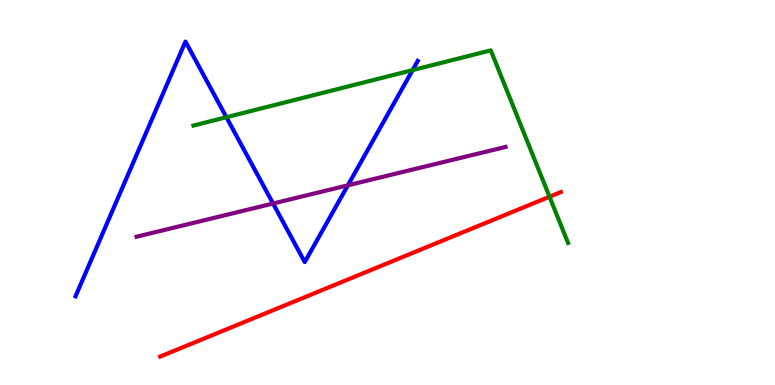[{'lines': ['blue', 'red'], 'intersections': []}, {'lines': ['green', 'red'], 'intersections': [{'x': 7.09, 'y': 4.89}]}, {'lines': ['purple', 'red'], 'intersections': []}, {'lines': ['blue', 'green'], 'intersections': [{'x': 2.92, 'y': 6.96}, {'x': 5.32, 'y': 8.18}]}, {'lines': ['blue', 'purple'], 'intersections': [{'x': 3.52, 'y': 4.71}, {'x': 4.49, 'y': 5.19}]}, {'lines': ['green', 'purple'], 'intersections': []}]